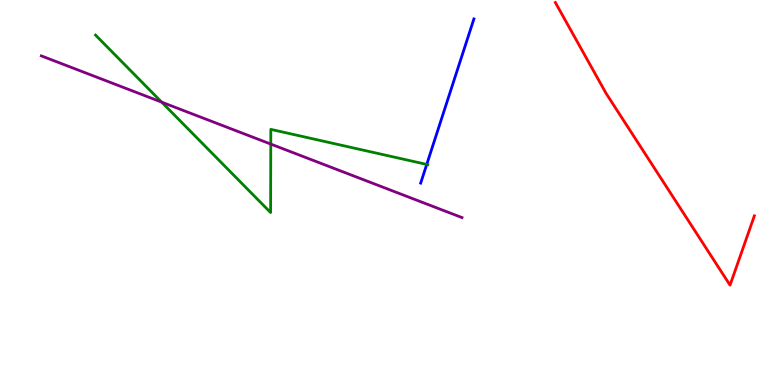[{'lines': ['blue', 'red'], 'intersections': []}, {'lines': ['green', 'red'], 'intersections': []}, {'lines': ['purple', 'red'], 'intersections': []}, {'lines': ['blue', 'green'], 'intersections': [{'x': 5.51, 'y': 5.73}]}, {'lines': ['blue', 'purple'], 'intersections': []}, {'lines': ['green', 'purple'], 'intersections': [{'x': 2.09, 'y': 7.35}, {'x': 3.49, 'y': 6.26}]}]